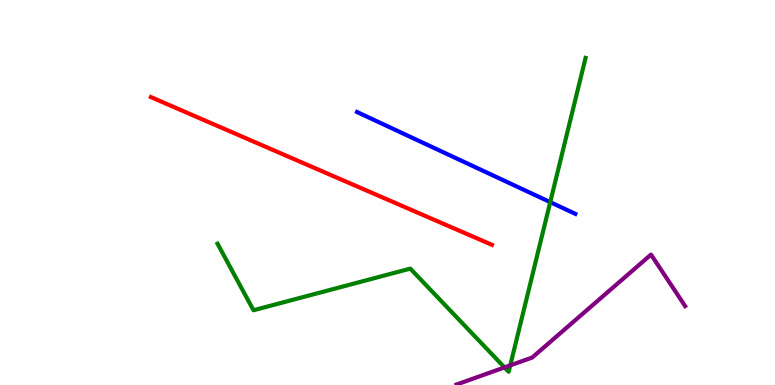[{'lines': ['blue', 'red'], 'intersections': []}, {'lines': ['green', 'red'], 'intersections': []}, {'lines': ['purple', 'red'], 'intersections': []}, {'lines': ['blue', 'green'], 'intersections': [{'x': 7.1, 'y': 4.75}]}, {'lines': ['blue', 'purple'], 'intersections': []}, {'lines': ['green', 'purple'], 'intersections': [{'x': 6.51, 'y': 0.457}, {'x': 6.58, 'y': 0.51}]}]